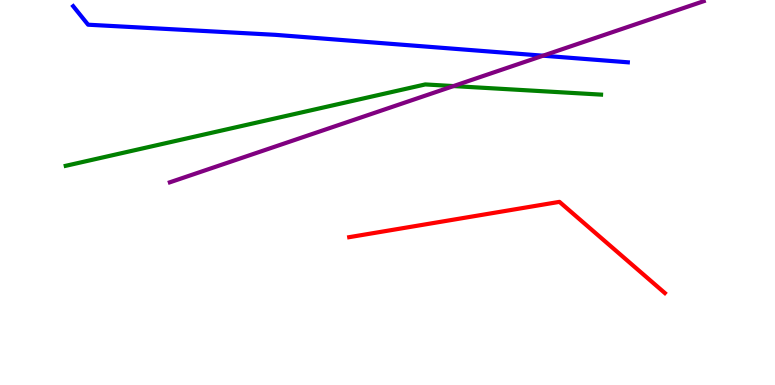[{'lines': ['blue', 'red'], 'intersections': []}, {'lines': ['green', 'red'], 'intersections': []}, {'lines': ['purple', 'red'], 'intersections': []}, {'lines': ['blue', 'green'], 'intersections': []}, {'lines': ['blue', 'purple'], 'intersections': [{'x': 7.01, 'y': 8.55}]}, {'lines': ['green', 'purple'], 'intersections': [{'x': 5.85, 'y': 7.76}]}]